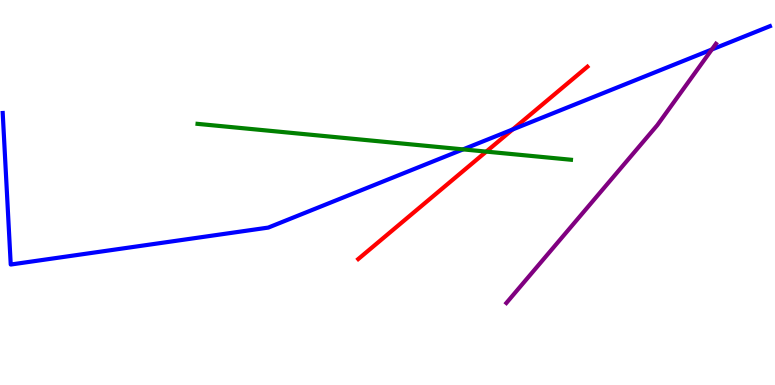[{'lines': ['blue', 'red'], 'intersections': [{'x': 6.61, 'y': 6.64}]}, {'lines': ['green', 'red'], 'intersections': [{'x': 6.27, 'y': 6.06}]}, {'lines': ['purple', 'red'], 'intersections': []}, {'lines': ['blue', 'green'], 'intersections': [{'x': 5.98, 'y': 6.12}]}, {'lines': ['blue', 'purple'], 'intersections': [{'x': 9.18, 'y': 8.71}]}, {'lines': ['green', 'purple'], 'intersections': []}]